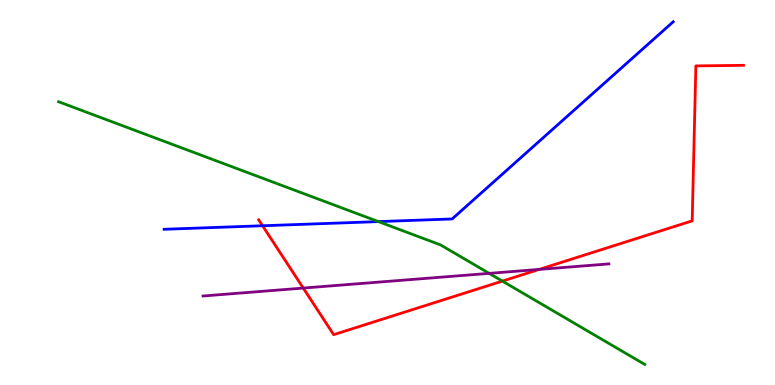[{'lines': ['blue', 'red'], 'intersections': [{'x': 3.39, 'y': 4.14}]}, {'lines': ['green', 'red'], 'intersections': [{'x': 6.48, 'y': 2.7}]}, {'lines': ['purple', 'red'], 'intersections': [{'x': 3.91, 'y': 2.52}, {'x': 6.96, 'y': 3.0}]}, {'lines': ['blue', 'green'], 'intersections': [{'x': 4.88, 'y': 4.24}]}, {'lines': ['blue', 'purple'], 'intersections': []}, {'lines': ['green', 'purple'], 'intersections': [{'x': 6.31, 'y': 2.9}]}]